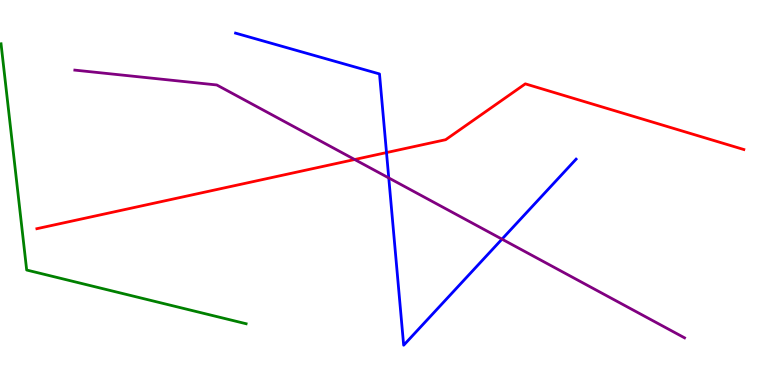[{'lines': ['blue', 'red'], 'intersections': [{'x': 4.99, 'y': 6.04}]}, {'lines': ['green', 'red'], 'intersections': []}, {'lines': ['purple', 'red'], 'intersections': [{'x': 4.58, 'y': 5.86}]}, {'lines': ['blue', 'green'], 'intersections': []}, {'lines': ['blue', 'purple'], 'intersections': [{'x': 5.02, 'y': 5.38}, {'x': 6.48, 'y': 3.79}]}, {'lines': ['green', 'purple'], 'intersections': []}]